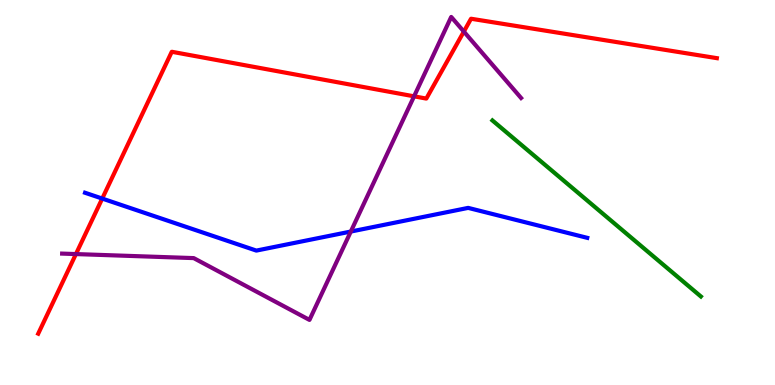[{'lines': ['blue', 'red'], 'intersections': [{'x': 1.32, 'y': 4.84}]}, {'lines': ['green', 'red'], 'intersections': []}, {'lines': ['purple', 'red'], 'intersections': [{'x': 0.98, 'y': 3.4}, {'x': 5.34, 'y': 7.5}, {'x': 5.99, 'y': 9.18}]}, {'lines': ['blue', 'green'], 'intersections': []}, {'lines': ['blue', 'purple'], 'intersections': [{'x': 4.53, 'y': 3.99}]}, {'lines': ['green', 'purple'], 'intersections': []}]